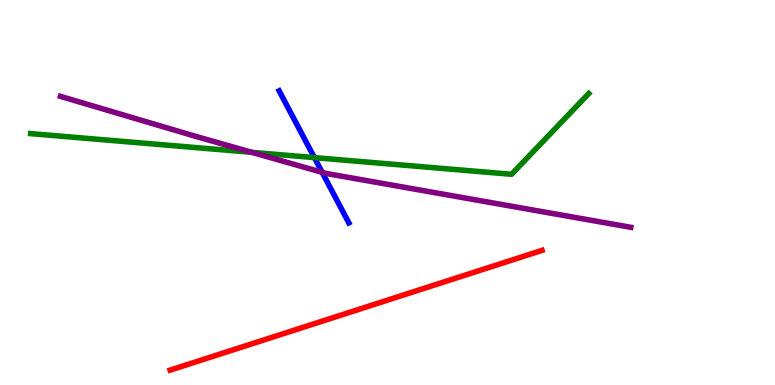[{'lines': ['blue', 'red'], 'intersections': []}, {'lines': ['green', 'red'], 'intersections': []}, {'lines': ['purple', 'red'], 'intersections': []}, {'lines': ['blue', 'green'], 'intersections': [{'x': 4.06, 'y': 5.91}]}, {'lines': ['blue', 'purple'], 'intersections': [{'x': 4.16, 'y': 5.52}]}, {'lines': ['green', 'purple'], 'intersections': [{'x': 3.25, 'y': 6.04}]}]